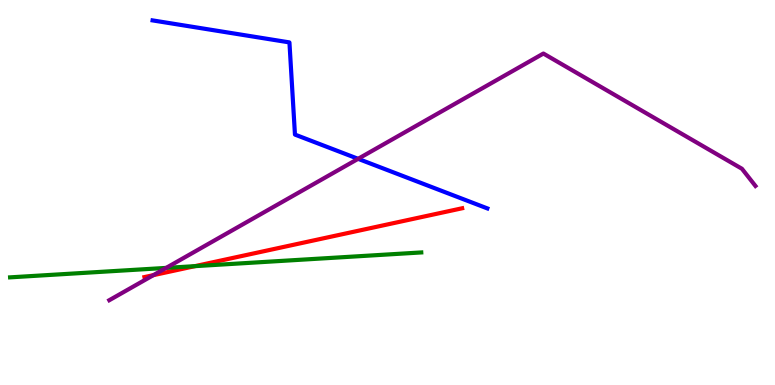[{'lines': ['blue', 'red'], 'intersections': []}, {'lines': ['green', 'red'], 'intersections': [{'x': 2.52, 'y': 3.09}]}, {'lines': ['purple', 'red'], 'intersections': [{'x': 1.98, 'y': 2.85}]}, {'lines': ['blue', 'green'], 'intersections': []}, {'lines': ['blue', 'purple'], 'intersections': [{'x': 4.62, 'y': 5.87}]}, {'lines': ['green', 'purple'], 'intersections': [{'x': 2.14, 'y': 3.04}]}]